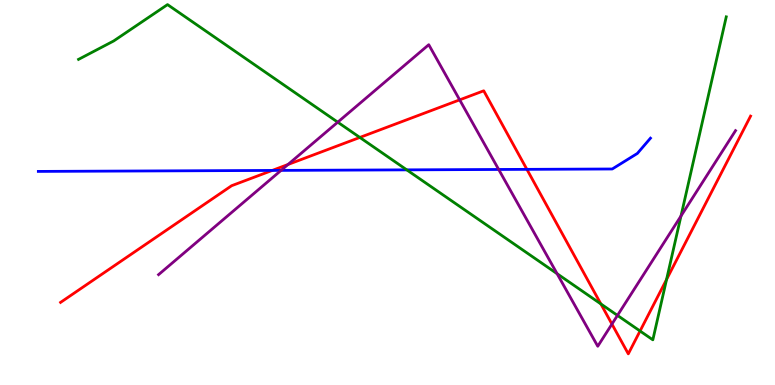[{'lines': ['blue', 'red'], 'intersections': [{'x': 3.51, 'y': 5.57}, {'x': 6.8, 'y': 5.6}]}, {'lines': ['green', 'red'], 'intersections': [{'x': 4.64, 'y': 6.43}, {'x': 7.75, 'y': 2.11}, {'x': 8.26, 'y': 1.4}, {'x': 8.6, 'y': 2.74}]}, {'lines': ['purple', 'red'], 'intersections': [{'x': 3.72, 'y': 5.73}, {'x': 5.93, 'y': 7.41}, {'x': 7.9, 'y': 1.58}]}, {'lines': ['blue', 'green'], 'intersections': [{'x': 5.25, 'y': 5.59}]}, {'lines': ['blue', 'purple'], 'intersections': [{'x': 3.63, 'y': 5.57}, {'x': 6.43, 'y': 5.6}]}, {'lines': ['green', 'purple'], 'intersections': [{'x': 4.36, 'y': 6.83}, {'x': 7.19, 'y': 2.89}, {'x': 7.97, 'y': 1.81}, {'x': 8.79, 'y': 4.39}]}]